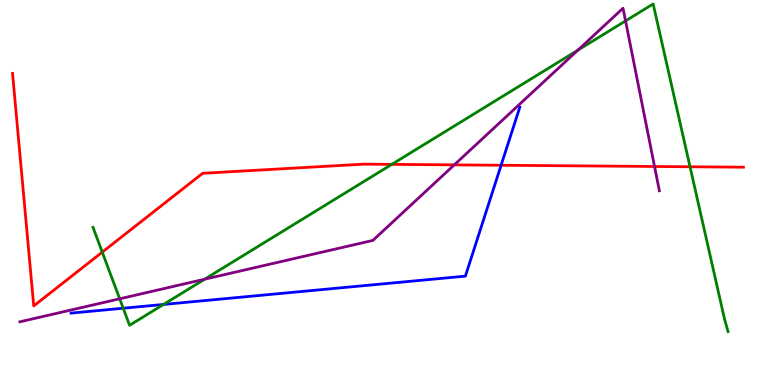[{'lines': ['blue', 'red'], 'intersections': [{'x': 6.47, 'y': 5.71}]}, {'lines': ['green', 'red'], 'intersections': [{'x': 1.32, 'y': 3.45}, {'x': 5.06, 'y': 5.73}, {'x': 8.9, 'y': 5.67}]}, {'lines': ['purple', 'red'], 'intersections': [{'x': 5.86, 'y': 5.72}, {'x': 8.45, 'y': 5.68}]}, {'lines': ['blue', 'green'], 'intersections': [{'x': 1.59, 'y': 1.99}, {'x': 2.11, 'y': 2.09}]}, {'lines': ['blue', 'purple'], 'intersections': []}, {'lines': ['green', 'purple'], 'intersections': [{'x': 1.54, 'y': 2.24}, {'x': 2.64, 'y': 2.75}, {'x': 7.46, 'y': 8.7}, {'x': 8.07, 'y': 9.46}]}]